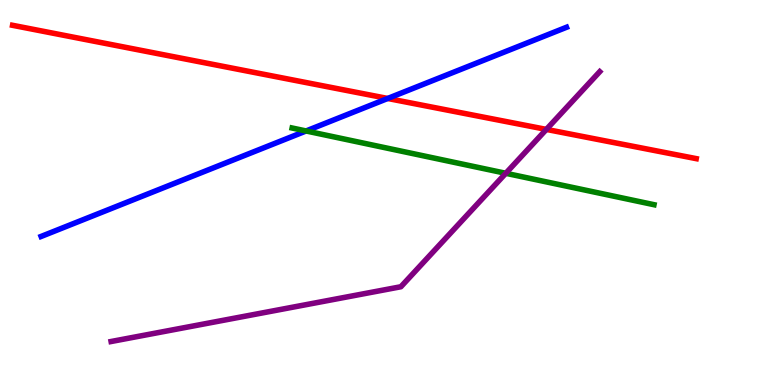[{'lines': ['blue', 'red'], 'intersections': [{'x': 5.0, 'y': 7.44}]}, {'lines': ['green', 'red'], 'intersections': []}, {'lines': ['purple', 'red'], 'intersections': [{'x': 7.05, 'y': 6.64}]}, {'lines': ['blue', 'green'], 'intersections': [{'x': 3.95, 'y': 6.6}]}, {'lines': ['blue', 'purple'], 'intersections': []}, {'lines': ['green', 'purple'], 'intersections': [{'x': 6.53, 'y': 5.5}]}]